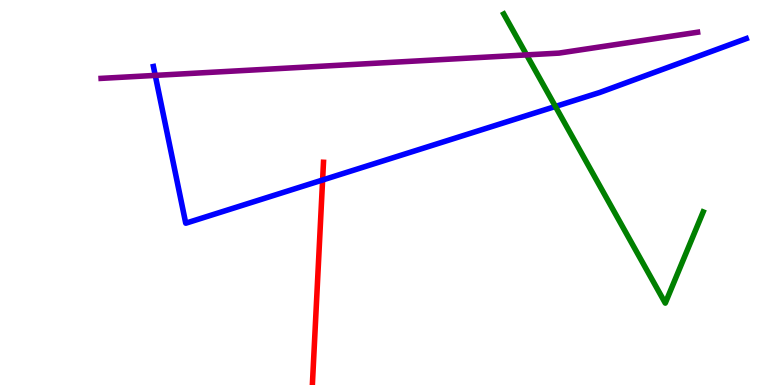[{'lines': ['blue', 'red'], 'intersections': [{'x': 4.16, 'y': 5.32}]}, {'lines': ['green', 'red'], 'intersections': []}, {'lines': ['purple', 'red'], 'intersections': []}, {'lines': ['blue', 'green'], 'intersections': [{'x': 7.17, 'y': 7.23}]}, {'lines': ['blue', 'purple'], 'intersections': [{'x': 2.0, 'y': 8.04}]}, {'lines': ['green', 'purple'], 'intersections': [{'x': 6.79, 'y': 8.57}]}]